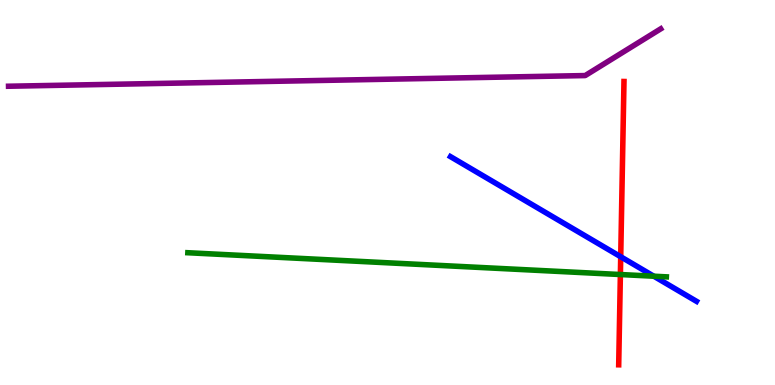[{'lines': ['blue', 'red'], 'intersections': [{'x': 8.01, 'y': 3.33}]}, {'lines': ['green', 'red'], 'intersections': [{'x': 8.0, 'y': 2.87}]}, {'lines': ['purple', 'red'], 'intersections': []}, {'lines': ['blue', 'green'], 'intersections': [{'x': 8.44, 'y': 2.83}]}, {'lines': ['blue', 'purple'], 'intersections': []}, {'lines': ['green', 'purple'], 'intersections': []}]